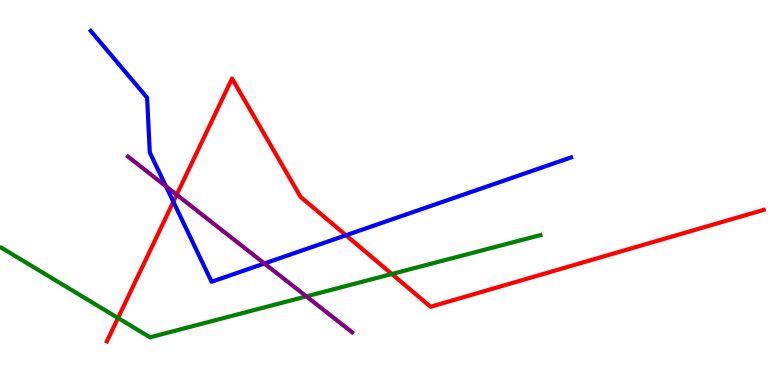[{'lines': ['blue', 'red'], 'intersections': [{'x': 2.24, 'y': 4.76}, {'x': 4.46, 'y': 3.89}]}, {'lines': ['green', 'red'], 'intersections': [{'x': 1.52, 'y': 1.74}, {'x': 5.06, 'y': 2.88}]}, {'lines': ['purple', 'red'], 'intersections': [{'x': 2.28, 'y': 4.94}]}, {'lines': ['blue', 'green'], 'intersections': []}, {'lines': ['blue', 'purple'], 'intersections': [{'x': 2.14, 'y': 5.16}, {'x': 3.41, 'y': 3.16}]}, {'lines': ['green', 'purple'], 'intersections': [{'x': 3.95, 'y': 2.3}]}]